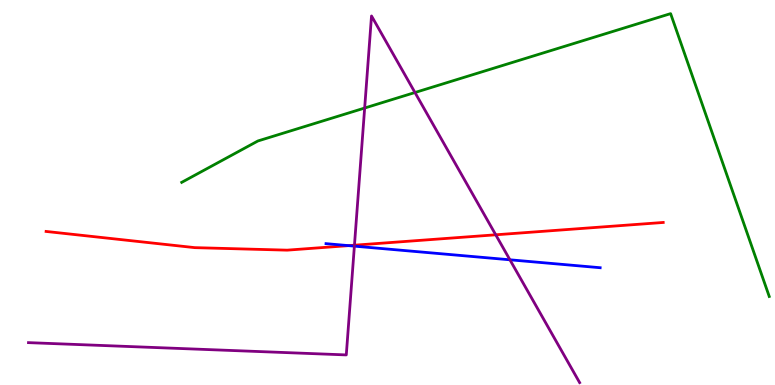[{'lines': ['blue', 'red'], 'intersections': [{'x': 4.5, 'y': 3.62}]}, {'lines': ['green', 'red'], 'intersections': []}, {'lines': ['purple', 'red'], 'intersections': [{'x': 4.57, 'y': 3.63}, {'x': 6.4, 'y': 3.9}]}, {'lines': ['blue', 'green'], 'intersections': []}, {'lines': ['blue', 'purple'], 'intersections': [{'x': 4.57, 'y': 3.61}, {'x': 6.58, 'y': 3.25}]}, {'lines': ['green', 'purple'], 'intersections': [{'x': 4.71, 'y': 7.19}, {'x': 5.35, 'y': 7.6}]}]